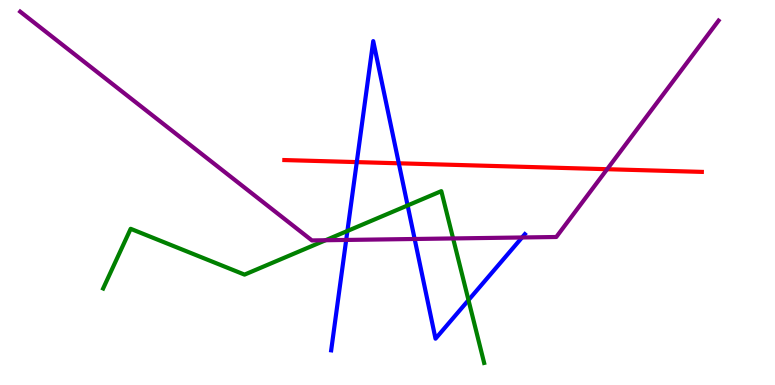[{'lines': ['blue', 'red'], 'intersections': [{'x': 4.6, 'y': 5.79}, {'x': 5.15, 'y': 5.76}]}, {'lines': ['green', 'red'], 'intersections': []}, {'lines': ['purple', 'red'], 'intersections': [{'x': 7.83, 'y': 5.61}]}, {'lines': ['blue', 'green'], 'intersections': [{'x': 4.48, 'y': 4.0}, {'x': 5.26, 'y': 4.66}, {'x': 6.04, 'y': 2.2}]}, {'lines': ['blue', 'purple'], 'intersections': [{'x': 4.47, 'y': 3.77}, {'x': 5.35, 'y': 3.79}, {'x': 6.74, 'y': 3.83}]}, {'lines': ['green', 'purple'], 'intersections': [{'x': 4.2, 'y': 3.76}, {'x': 5.85, 'y': 3.81}]}]